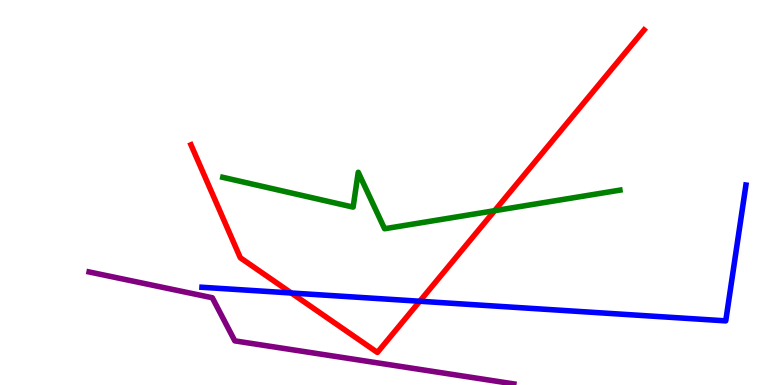[{'lines': ['blue', 'red'], 'intersections': [{'x': 3.76, 'y': 2.39}, {'x': 5.42, 'y': 2.18}]}, {'lines': ['green', 'red'], 'intersections': [{'x': 6.38, 'y': 4.53}]}, {'lines': ['purple', 'red'], 'intersections': []}, {'lines': ['blue', 'green'], 'intersections': []}, {'lines': ['blue', 'purple'], 'intersections': []}, {'lines': ['green', 'purple'], 'intersections': []}]